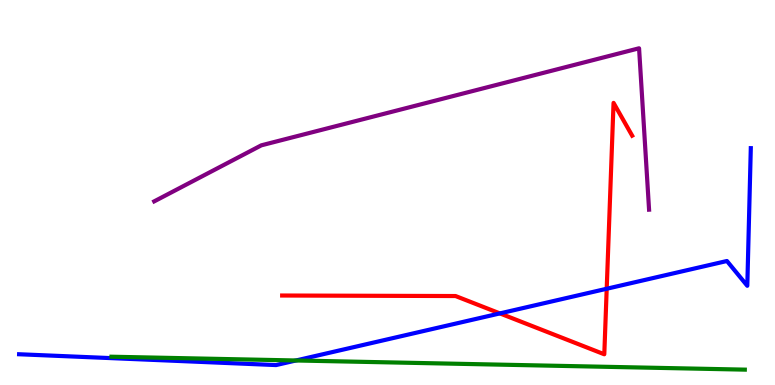[{'lines': ['blue', 'red'], 'intersections': [{'x': 6.45, 'y': 1.86}, {'x': 7.83, 'y': 2.5}]}, {'lines': ['green', 'red'], 'intersections': []}, {'lines': ['purple', 'red'], 'intersections': []}, {'lines': ['blue', 'green'], 'intersections': [{'x': 3.82, 'y': 0.637}]}, {'lines': ['blue', 'purple'], 'intersections': []}, {'lines': ['green', 'purple'], 'intersections': []}]